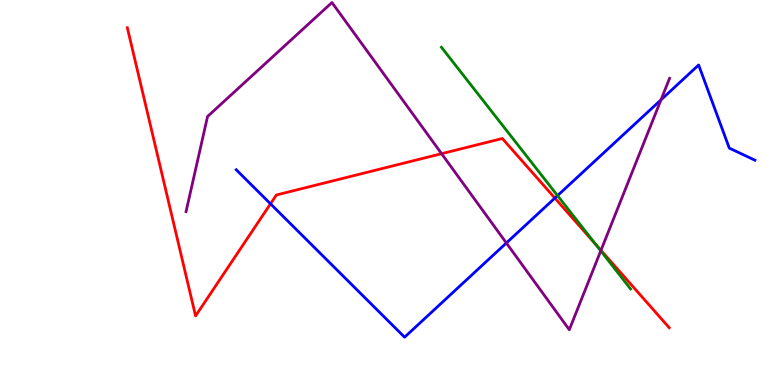[{'lines': ['blue', 'red'], 'intersections': [{'x': 3.49, 'y': 4.71}, {'x': 7.16, 'y': 4.86}]}, {'lines': ['green', 'red'], 'intersections': [{'x': 7.68, 'y': 3.66}]}, {'lines': ['purple', 'red'], 'intersections': [{'x': 5.7, 'y': 6.01}, {'x': 7.75, 'y': 3.5}]}, {'lines': ['blue', 'green'], 'intersections': [{'x': 7.19, 'y': 4.92}]}, {'lines': ['blue', 'purple'], 'intersections': [{'x': 6.53, 'y': 3.69}, {'x': 8.53, 'y': 7.41}]}, {'lines': ['green', 'purple'], 'intersections': [{'x': 7.75, 'y': 3.48}]}]